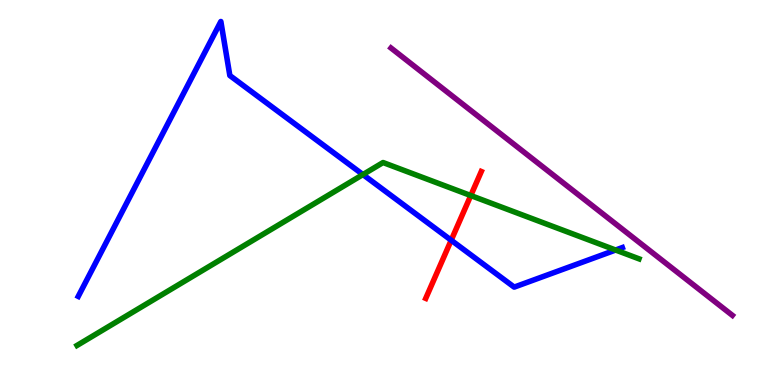[{'lines': ['blue', 'red'], 'intersections': [{'x': 5.82, 'y': 3.76}]}, {'lines': ['green', 'red'], 'intersections': [{'x': 6.07, 'y': 4.92}]}, {'lines': ['purple', 'red'], 'intersections': []}, {'lines': ['blue', 'green'], 'intersections': [{'x': 4.68, 'y': 5.47}, {'x': 7.94, 'y': 3.51}]}, {'lines': ['blue', 'purple'], 'intersections': []}, {'lines': ['green', 'purple'], 'intersections': []}]